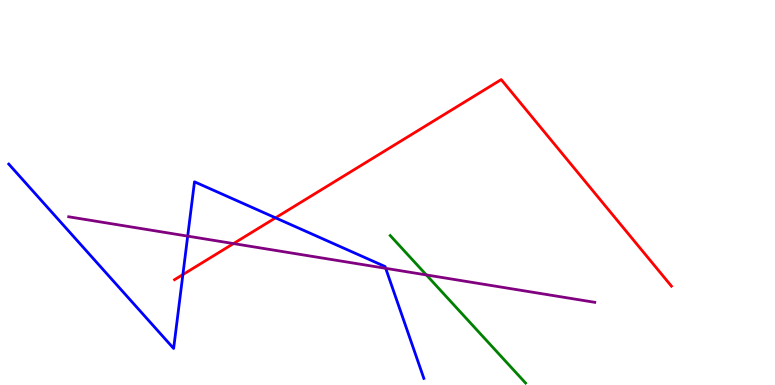[{'lines': ['blue', 'red'], 'intersections': [{'x': 2.36, 'y': 2.87}, {'x': 3.56, 'y': 4.34}]}, {'lines': ['green', 'red'], 'intersections': []}, {'lines': ['purple', 'red'], 'intersections': [{'x': 3.01, 'y': 3.67}]}, {'lines': ['blue', 'green'], 'intersections': []}, {'lines': ['blue', 'purple'], 'intersections': [{'x': 2.42, 'y': 3.87}, {'x': 4.98, 'y': 3.03}]}, {'lines': ['green', 'purple'], 'intersections': [{'x': 5.5, 'y': 2.86}]}]